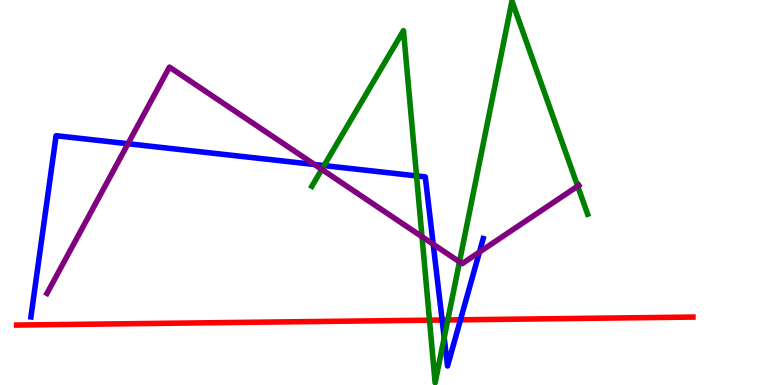[{'lines': ['blue', 'red'], 'intersections': [{'x': 5.7, 'y': 1.69}, {'x': 5.94, 'y': 1.69}]}, {'lines': ['green', 'red'], 'intersections': [{'x': 5.54, 'y': 1.68}, {'x': 5.78, 'y': 1.69}]}, {'lines': ['purple', 'red'], 'intersections': []}, {'lines': ['blue', 'green'], 'intersections': [{'x': 4.18, 'y': 5.7}, {'x': 5.37, 'y': 5.43}, {'x': 5.73, 'y': 1.23}]}, {'lines': ['blue', 'purple'], 'intersections': [{'x': 1.65, 'y': 6.27}, {'x': 4.06, 'y': 5.73}, {'x': 5.59, 'y': 3.66}, {'x': 6.19, 'y': 3.45}]}, {'lines': ['green', 'purple'], 'intersections': [{'x': 4.15, 'y': 5.6}, {'x': 5.45, 'y': 3.85}, {'x': 5.93, 'y': 3.2}, {'x': 7.45, 'y': 5.16}]}]